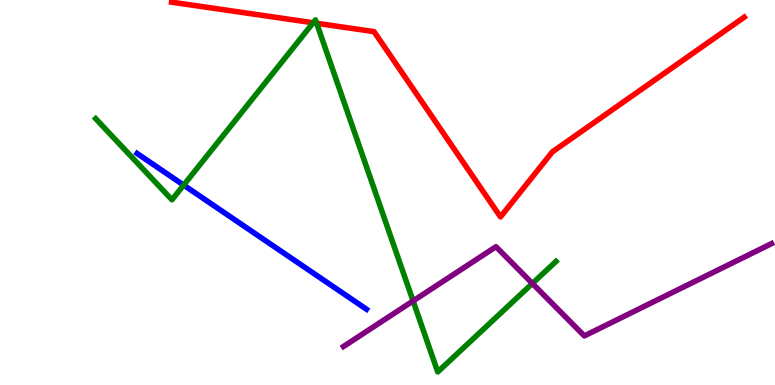[{'lines': ['blue', 'red'], 'intersections': []}, {'lines': ['green', 'red'], 'intersections': [{'x': 4.04, 'y': 9.41}, {'x': 4.09, 'y': 9.4}]}, {'lines': ['purple', 'red'], 'intersections': []}, {'lines': ['blue', 'green'], 'intersections': [{'x': 2.37, 'y': 5.19}]}, {'lines': ['blue', 'purple'], 'intersections': []}, {'lines': ['green', 'purple'], 'intersections': [{'x': 5.33, 'y': 2.18}, {'x': 6.87, 'y': 2.64}]}]